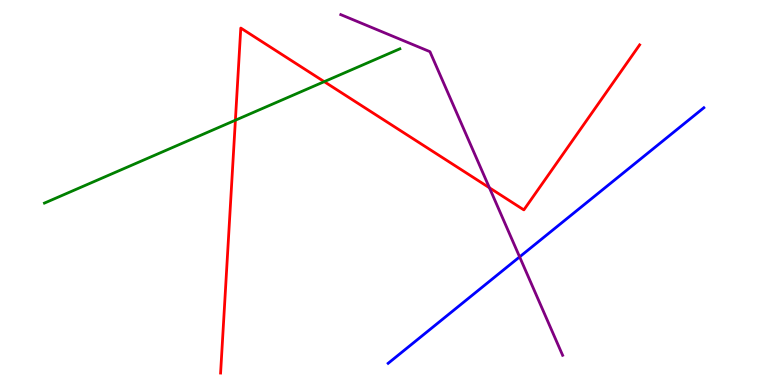[{'lines': ['blue', 'red'], 'intersections': []}, {'lines': ['green', 'red'], 'intersections': [{'x': 3.04, 'y': 6.88}, {'x': 4.18, 'y': 7.88}]}, {'lines': ['purple', 'red'], 'intersections': [{'x': 6.32, 'y': 5.12}]}, {'lines': ['blue', 'green'], 'intersections': []}, {'lines': ['blue', 'purple'], 'intersections': [{'x': 6.7, 'y': 3.33}]}, {'lines': ['green', 'purple'], 'intersections': []}]